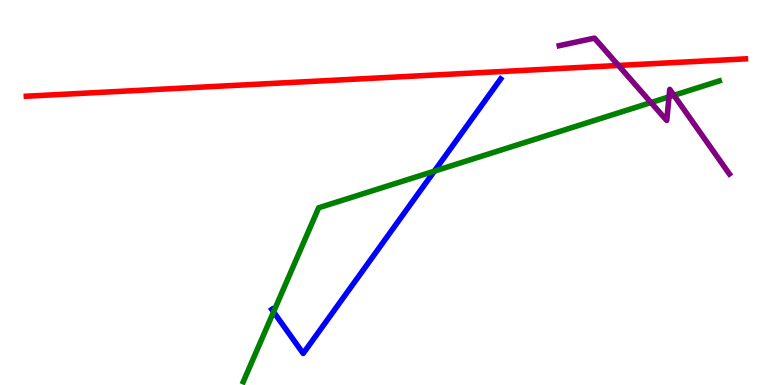[{'lines': ['blue', 'red'], 'intersections': []}, {'lines': ['green', 'red'], 'intersections': []}, {'lines': ['purple', 'red'], 'intersections': [{'x': 7.98, 'y': 8.3}]}, {'lines': ['blue', 'green'], 'intersections': [{'x': 3.53, 'y': 1.9}, {'x': 5.6, 'y': 5.55}]}, {'lines': ['blue', 'purple'], 'intersections': []}, {'lines': ['green', 'purple'], 'intersections': [{'x': 8.4, 'y': 7.34}, {'x': 8.63, 'y': 7.48}, {'x': 8.7, 'y': 7.52}]}]